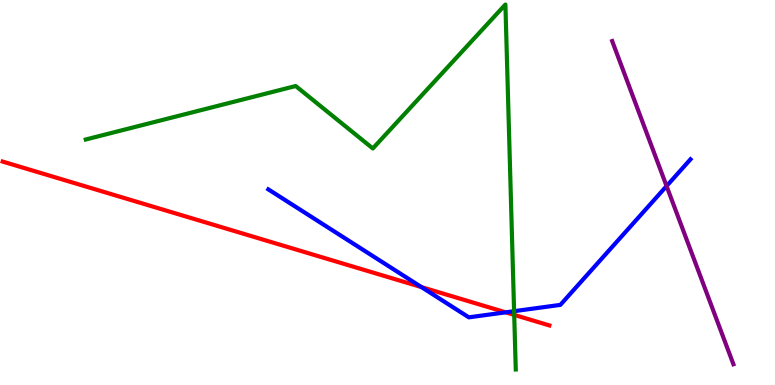[{'lines': ['blue', 'red'], 'intersections': [{'x': 5.44, 'y': 2.54}, {'x': 6.52, 'y': 1.89}]}, {'lines': ['green', 'red'], 'intersections': [{'x': 6.63, 'y': 1.82}]}, {'lines': ['purple', 'red'], 'intersections': []}, {'lines': ['blue', 'green'], 'intersections': [{'x': 6.63, 'y': 1.92}]}, {'lines': ['blue', 'purple'], 'intersections': [{'x': 8.6, 'y': 5.17}]}, {'lines': ['green', 'purple'], 'intersections': []}]